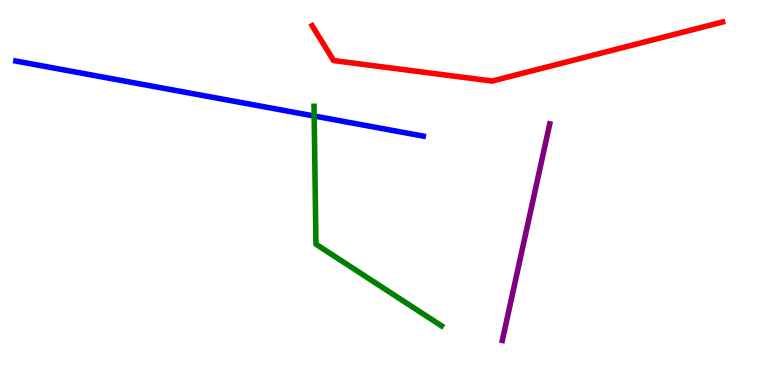[{'lines': ['blue', 'red'], 'intersections': []}, {'lines': ['green', 'red'], 'intersections': []}, {'lines': ['purple', 'red'], 'intersections': []}, {'lines': ['blue', 'green'], 'intersections': [{'x': 4.05, 'y': 6.99}]}, {'lines': ['blue', 'purple'], 'intersections': []}, {'lines': ['green', 'purple'], 'intersections': []}]